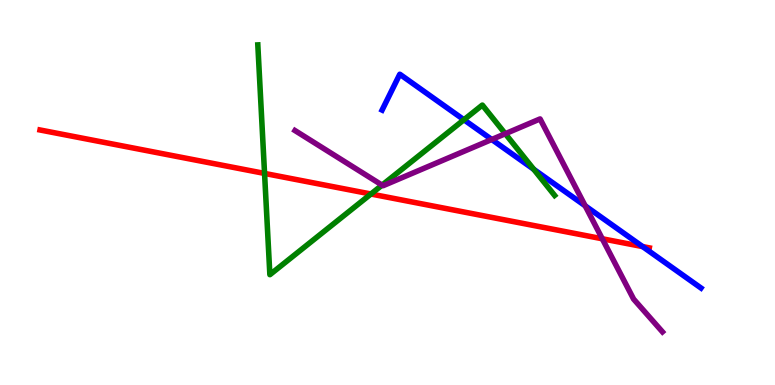[{'lines': ['blue', 'red'], 'intersections': [{'x': 8.29, 'y': 3.6}]}, {'lines': ['green', 'red'], 'intersections': [{'x': 3.41, 'y': 5.5}, {'x': 4.79, 'y': 4.96}]}, {'lines': ['purple', 'red'], 'intersections': [{'x': 7.77, 'y': 3.8}]}, {'lines': ['blue', 'green'], 'intersections': [{'x': 5.99, 'y': 6.89}, {'x': 6.89, 'y': 5.6}]}, {'lines': ['blue', 'purple'], 'intersections': [{'x': 6.35, 'y': 6.38}, {'x': 7.55, 'y': 4.65}]}, {'lines': ['green', 'purple'], 'intersections': [{'x': 4.93, 'y': 5.19}, {'x': 6.52, 'y': 6.53}]}]